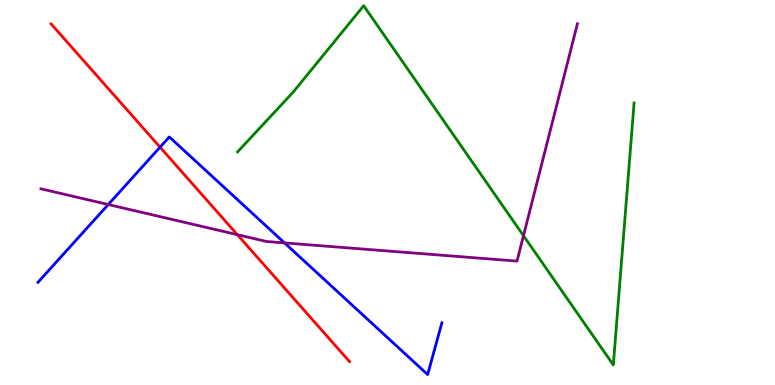[{'lines': ['blue', 'red'], 'intersections': [{'x': 2.07, 'y': 6.18}]}, {'lines': ['green', 'red'], 'intersections': []}, {'lines': ['purple', 'red'], 'intersections': [{'x': 3.06, 'y': 3.9}]}, {'lines': ['blue', 'green'], 'intersections': []}, {'lines': ['blue', 'purple'], 'intersections': [{'x': 1.4, 'y': 4.69}, {'x': 3.67, 'y': 3.69}]}, {'lines': ['green', 'purple'], 'intersections': [{'x': 6.75, 'y': 3.88}]}]